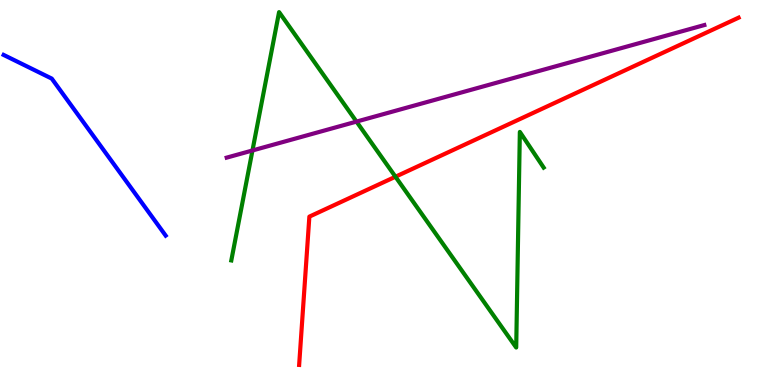[{'lines': ['blue', 'red'], 'intersections': []}, {'lines': ['green', 'red'], 'intersections': [{'x': 5.1, 'y': 5.41}]}, {'lines': ['purple', 'red'], 'intersections': []}, {'lines': ['blue', 'green'], 'intersections': []}, {'lines': ['blue', 'purple'], 'intersections': []}, {'lines': ['green', 'purple'], 'intersections': [{'x': 3.26, 'y': 6.09}, {'x': 4.6, 'y': 6.84}]}]